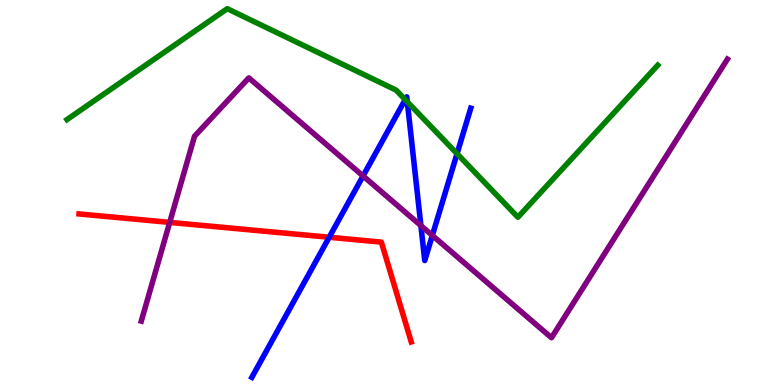[{'lines': ['blue', 'red'], 'intersections': [{'x': 4.25, 'y': 3.84}]}, {'lines': ['green', 'red'], 'intersections': []}, {'lines': ['purple', 'red'], 'intersections': [{'x': 2.19, 'y': 4.22}]}, {'lines': ['blue', 'green'], 'intersections': [{'x': 5.23, 'y': 7.41}, {'x': 5.26, 'y': 7.36}, {'x': 5.9, 'y': 6.01}]}, {'lines': ['blue', 'purple'], 'intersections': [{'x': 4.68, 'y': 5.43}, {'x': 5.43, 'y': 4.14}, {'x': 5.58, 'y': 3.88}]}, {'lines': ['green', 'purple'], 'intersections': []}]